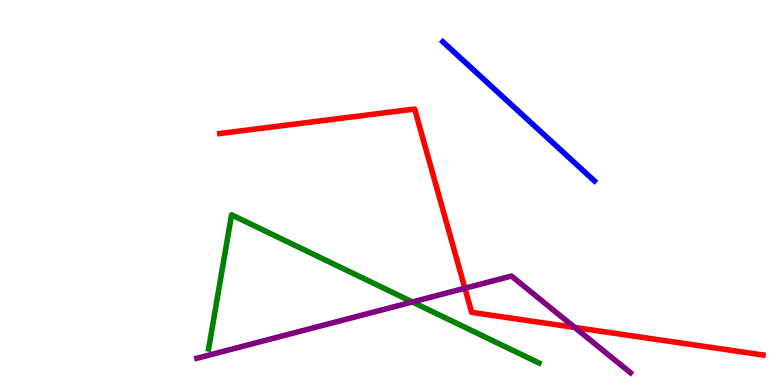[{'lines': ['blue', 'red'], 'intersections': []}, {'lines': ['green', 'red'], 'intersections': []}, {'lines': ['purple', 'red'], 'intersections': [{'x': 6.0, 'y': 2.51}, {'x': 7.42, 'y': 1.49}]}, {'lines': ['blue', 'green'], 'intersections': []}, {'lines': ['blue', 'purple'], 'intersections': []}, {'lines': ['green', 'purple'], 'intersections': [{'x': 5.32, 'y': 2.16}]}]